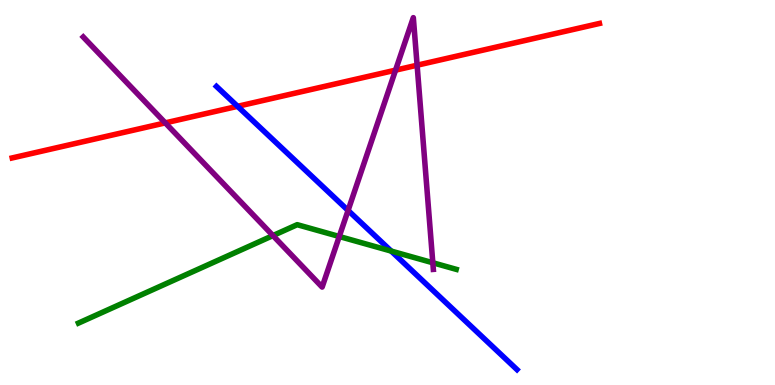[{'lines': ['blue', 'red'], 'intersections': [{'x': 3.07, 'y': 7.24}]}, {'lines': ['green', 'red'], 'intersections': []}, {'lines': ['purple', 'red'], 'intersections': [{'x': 2.13, 'y': 6.81}, {'x': 5.1, 'y': 8.18}, {'x': 5.38, 'y': 8.31}]}, {'lines': ['blue', 'green'], 'intersections': [{'x': 5.05, 'y': 3.48}]}, {'lines': ['blue', 'purple'], 'intersections': [{'x': 4.49, 'y': 4.53}]}, {'lines': ['green', 'purple'], 'intersections': [{'x': 3.52, 'y': 3.88}, {'x': 4.38, 'y': 3.86}, {'x': 5.58, 'y': 3.18}]}]